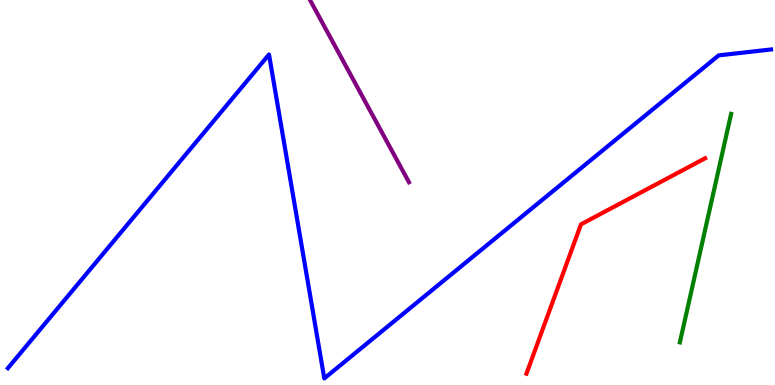[{'lines': ['blue', 'red'], 'intersections': []}, {'lines': ['green', 'red'], 'intersections': []}, {'lines': ['purple', 'red'], 'intersections': []}, {'lines': ['blue', 'green'], 'intersections': []}, {'lines': ['blue', 'purple'], 'intersections': []}, {'lines': ['green', 'purple'], 'intersections': []}]